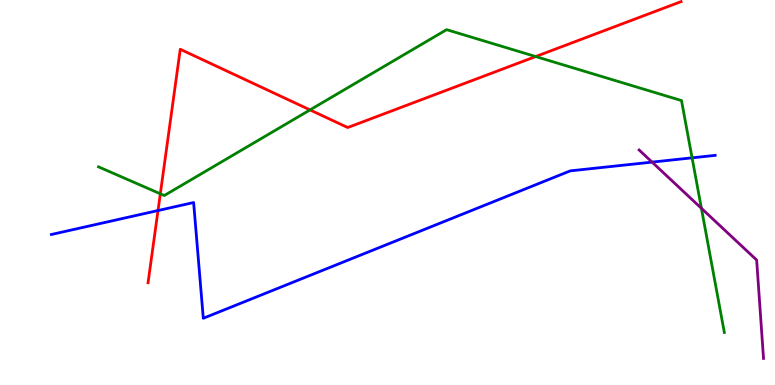[{'lines': ['blue', 'red'], 'intersections': [{'x': 2.04, 'y': 4.53}]}, {'lines': ['green', 'red'], 'intersections': [{'x': 2.07, 'y': 4.97}, {'x': 4.0, 'y': 7.15}, {'x': 6.91, 'y': 8.53}]}, {'lines': ['purple', 'red'], 'intersections': []}, {'lines': ['blue', 'green'], 'intersections': [{'x': 8.93, 'y': 5.9}]}, {'lines': ['blue', 'purple'], 'intersections': [{'x': 8.41, 'y': 5.79}]}, {'lines': ['green', 'purple'], 'intersections': [{'x': 9.05, 'y': 4.59}]}]